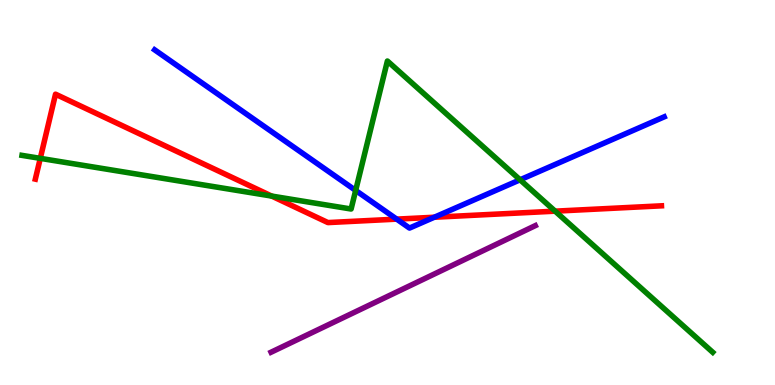[{'lines': ['blue', 'red'], 'intersections': [{'x': 5.12, 'y': 4.31}, {'x': 5.6, 'y': 4.36}]}, {'lines': ['green', 'red'], 'intersections': [{'x': 0.52, 'y': 5.89}, {'x': 3.51, 'y': 4.91}, {'x': 7.16, 'y': 4.52}]}, {'lines': ['purple', 'red'], 'intersections': []}, {'lines': ['blue', 'green'], 'intersections': [{'x': 4.59, 'y': 5.05}, {'x': 6.71, 'y': 5.33}]}, {'lines': ['blue', 'purple'], 'intersections': []}, {'lines': ['green', 'purple'], 'intersections': []}]